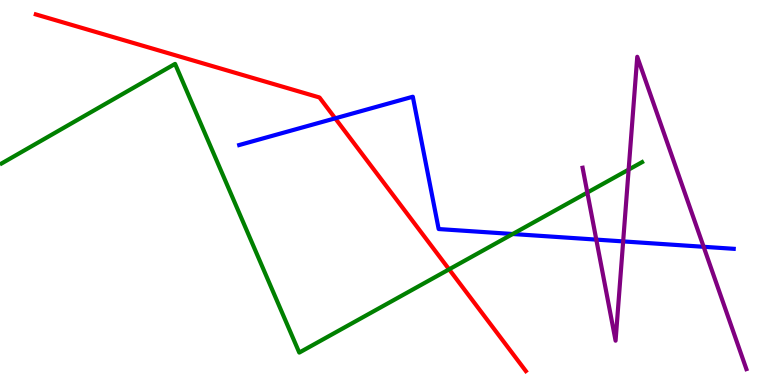[{'lines': ['blue', 'red'], 'intersections': [{'x': 4.33, 'y': 6.93}]}, {'lines': ['green', 'red'], 'intersections': [{'x': 5.79, 'y': 3.0}]}, {'lines': ['purple', 'red'], 'intersections': []}, {'lines': ['blue', 'green'], 'intersections': [{'x': 6.62, 'y': 3.92}]}, {'lines': ['blue', 'purple'], 'intersections': [{'x': 7.69, 'y': 3.78}, {'x': 8.04, 'y': 3.73}, {'x': 9.08, 'y': 3.59}]}, {'lines': ['green', 'purple'], 'intersections': [{'x': 7.58, 'y': 5.0}, {'x': 8.11, 'y': 5.59}]}]